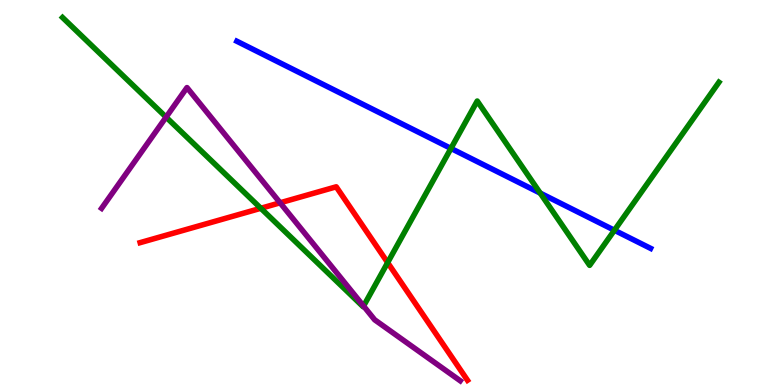[{'lines': ['blue', 'red'], 'intersections': []}, {'lines': ['green', 'red'], 'intersections': [{'x': 3.37, 'y': 4.59}, {'x': 5.0, 'y': 3.18}]}, {'lines': ['purple', 'red'], 'intersections': [{'x': 3.61, 'y': 4.73}]}, {'lines': ['blue', 'green'], 'intersections': [{'x': 5.82, 'y': 6.14}, {'x': 6.97, 'y': 4.98}, {'x': 7.93, 'y': 4.02}]}, {'lines': ['blue', 'purple'], 'intersections': []}, {'lines': ['green', 'purple'], 'intersections': [{'x': 2.14, 'y': 6.96}, {'x': 4.69, 'y': 2.05}]}]